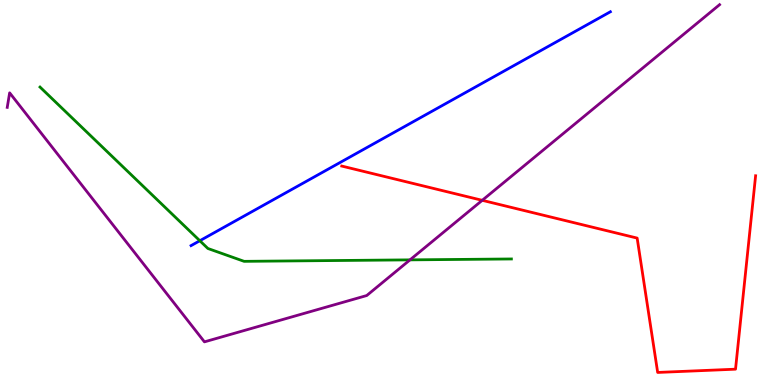[{'lines': ['blue', 'red'], 'intersections': []}, {'lines': ['green', 'red'], 'intersections': []}, {'lines': ['purple', 'red'], 'intersections': [{'x': 6.22, 'y': 4.8}]}, {'lines': ['blue', 'green'], 'intersections': [{'x': 2.58, 'y': 3.75}]}, {'lines': ['blue', 'purple'], 'intersections': []}, {'lines': ['green', 'purple'], 'intersections': [{'x': 5.29, 'y': 3.25}]}]